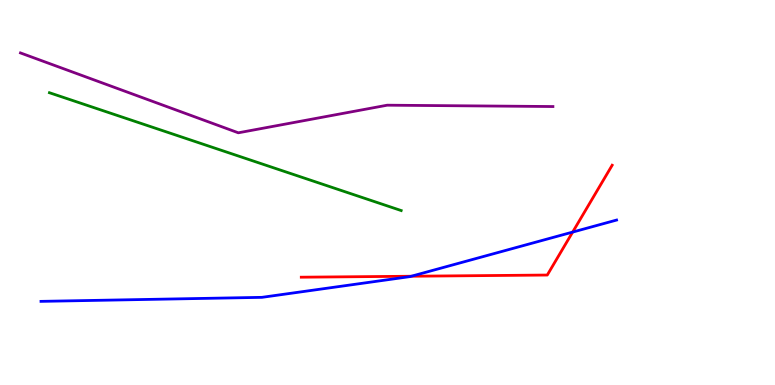[{'lines': ['blue', 'red'], 'intersections': [{'x': 5.31, 'y': 2.83}, {'x': 7.39, 'y': 3.97}]}, {'lines': ['green', 'red'], 'intersections': []}, {'lines': ['purple', 'red'], 'intersections': []}, {'lines': ['blue', 'green'], 'intersections': []}, {'lines': ['blue', 'purple'], 'intersections': []}, {'lines': ['green', 'purple'], 'intersections': []}]